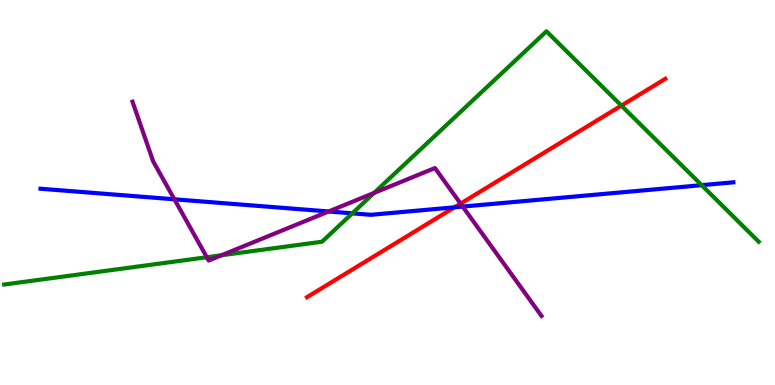[{'lines': ['blue', 'red'], 'intersections': [{'x': 5.86, 'y': 4.62}]}, {'lines': ['green', 'red'], 'intersections': [{'x': 8.02, 'y': 7.26}]}, {'lines': ['purple', 'red'], 'intersections': [{'x': 5.94, 'y': 4.71}]}, {'lines': ['blue', 'green'], 'intersections': [{'x': 4.55, 'y': 4.46}, {'x': 9.05, 'y': 5.19}]}, {'lines': ['blue', 'purple'], 'intersections': [{'x': 2.25, 'y': 4.82}, {'x': 4.24, 'y': 4.51}, {'x': 5.97, 'y': 4.63}]}, {'lines': ['green', 'purple'], 'intersections': [{'x': 2.67, 'y': 3.32}, {'x': 2.86, 'y': 3.37}, {'x': 4.83, 'y': 4.99}]}]